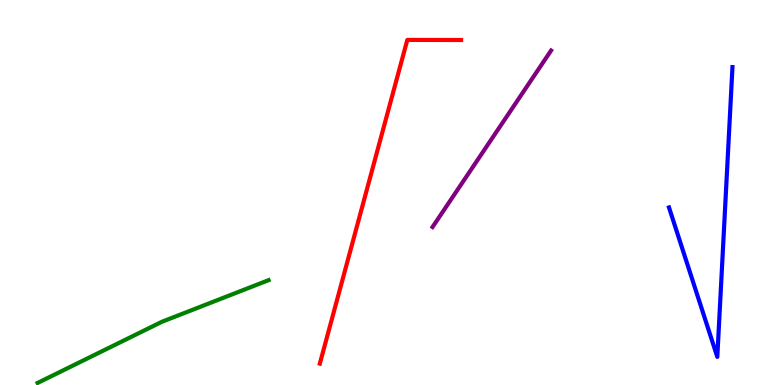[{'lines': ['blue', 'red'], 'intersections': []}, {'lines': ['green', 'red'], 'intersections': []}, {'lines': ['purple', 'red'], 'intersections': []}, {'lines': ['blue', 'green'], 'intersections': []}, {'lines': ['blue', 'purple'], 'intersections': []}, {'lines': ['green', 'purple'], 'intersections': []}]